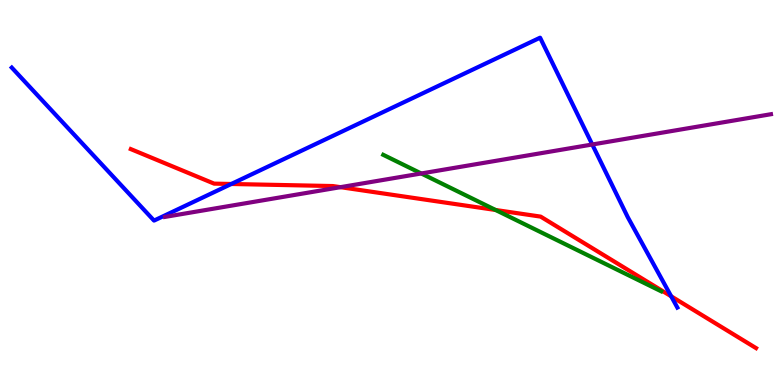[{'lines': ['blue', 'red'], 'intersections': [{'x': 2.98, 'y': 5.22}, {'x': 8.66, 'y': 2.3}]}, {'lines': ['green', 'red'], 'intersections': [{'x': 6.39, 'y': 4.55}]}, {'lines': ['purple', 'red'], 'intersections': [{'x': 4.39, 'y': 5.14}]}, {'lines': ['blue', 'green'], 'intersections': []}, {'lines': ['blue', 'purple'], 'intersections': [{'x': 7.64, 'y': 6.25}]}, {'lines': ['green', 'purple'], 'intersections': [{'x': 5.44, 'y': 5.49}]}]